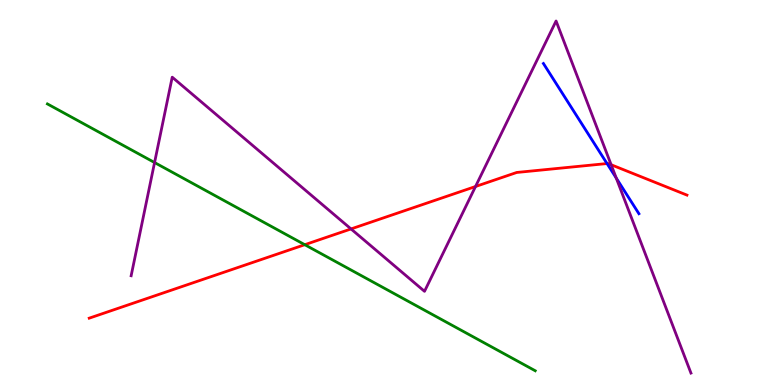[{'lines': ['blue', 'red'], 'intersections': [{'x': 7.83, 'y': 5.75}]}, {'lines': ['green', 'red'], 'intersections': [{'x': 3.93, 'y': 3.64}]}, {'lines': ['purple', 'red'], 'intersections': [{'x': 4.53, 'y': 4.05}, {'x': 6.14, 'y': 5.16}, {'x': 7.89, 'y': 5.72}]}, {'lines': ['blue', 'green'], 'intersections': []}, {'lines': ['blue', 'purple'], 'intersections': [{'x': 7.95, 'y': 5.38}]}, {'lines': ['green', 'purple'], 'intersections': [{'x': 1.99, 'y': 5.78}]}]